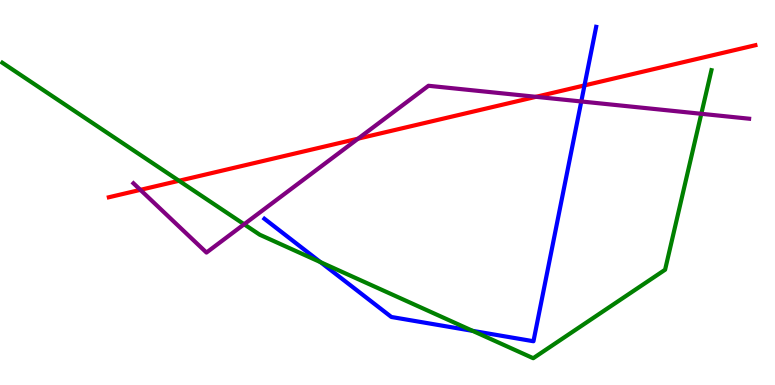[{'lines': ['blue', 'red'], 'intersections': [{'x': 7.54, 'y': 7.78}]}, {'lines': ['green', 'red'], 'intersections': [{'x': 2.31, 'y': 5.3}]}, {'lines': ['purple', 'red'], 'intersections': [{'x': 1.81, 'y': 5.07}, {'x': 4.62, 'y': 6.4}, {'x': 6.92, 'y': 7.49}]}, {'lines': ['blue', 'green'], 'intersections': [{'x': 4.14, 'y': 3.19}, {'x': 6.1, 'y': 1.41}]}, {'lines': ['blue', 'purple'], 'intersections': [{'x': 7.5, 'y': 7.36}]}, {'lines': ['green', 'purple'], 'intersections': [{'x': 3.15, 'y': 4.17}, {'x': 9.05, 'y': 7.04}]}]